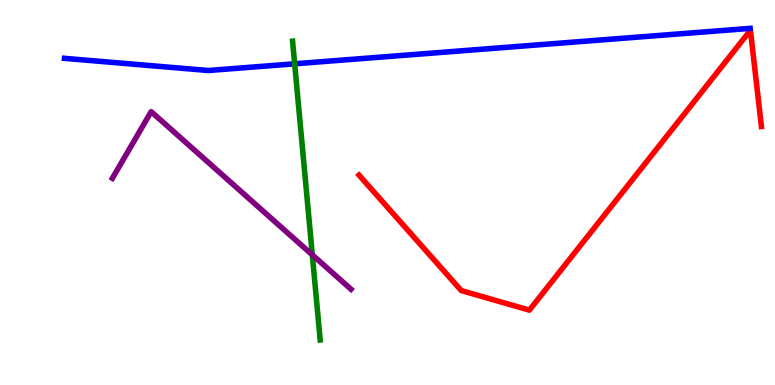[{'lines': ['blue', 'red'], 'intersections': []}, {'lines': ['green', 'red'], 'intersections': []}, {'lines': ['purple', 'red'], 'intersections': []}, {'lines': ['blue', 'green'], 'intersections': [{'x': 3.8, 'y': 8.34}]}, {'lines': ['blue', 'purple'], 'intersections': []}, {'lines': ['green', 'purple'], 'intersections': [{'x': 4.03, 'y': 3.38}]}]